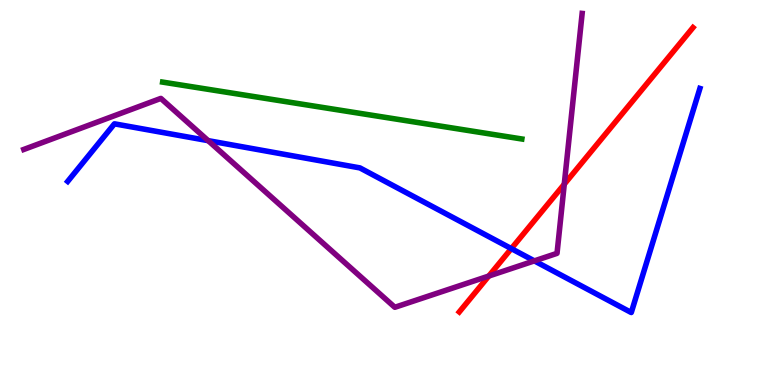[{'lines': ['blue', 'red'], 'intersections': [{'x': 6.6, 'y': 3.54}]}, {'lines': ['green', 'red'], 'intersections': []}, {'lines': ['purple', 'red'], 'intersections': [{'x': 6.31, 'y': 2.83}, {'x': 7.28, 'y': 5.22}]}, {'lines': ['blue', 'green'], 'intersections': []}, {'lines': ['blue', 'purple'], 'intersections': [{'x': 2.69, 'y': 6.35}, {'x': 6.9, 'y': 3.22}]}, {'lines': ['green', 'purple'], 'intersections': []}]